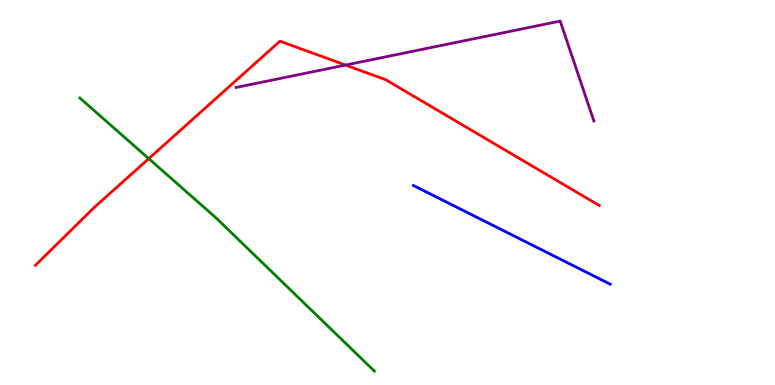[{'lines': ['blue', 'red'], 'intersections': []}, {'lines': ['green', 'red'], 'intersections': [{'x': 1.92, 'y': 5.88}]}, {'lines': ['purple', 'red'], 'intersections': [{'x': 4.46, 'y': 8.31}]}, {'lines': ['blue', 'green'], 'intersections': []}, {'lines': ['blue', 'purple'], 'intersections': []}, {'lines': ['green', 'purple'], 'intersections': []}]